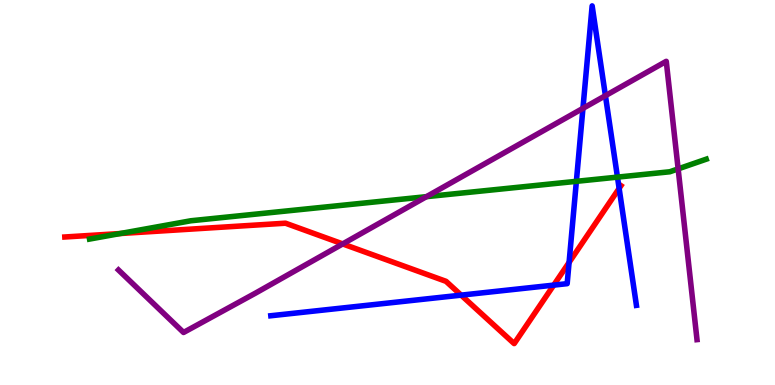[{'lines': ['blue', 'red'], 'intersections': [{'x': 5.95, 'y': 2.33}, {'x': 7.14, 'y': 2.59}, {'x': 7.34, 'y': 3.18}, {'x': 7.99, 'y': 5.11}]}, {'lines': ['green', 'red'], 'intersections': [{'x': 1.55, 'y': 3.93}]}, {'lines': ['purple', 'red'], 'intersections': [{'x': 4.42, 'y': 3.66}]}, {'lines': ['blue', 'green'], 'intersections': [{'x': 7.44, 'y': 5.29}, {'x': 7.97, 'y': 5.4}]}, {'lines': ['blue', 'purple'], 'intersections': [{'x': 7.52, 'y': 7.19}, {'x': 7.81, 'y': 7.52}]}, {'lines': ['green', 'purple'], 'intersections': [{'x': 5.5, 'y': 4.89}, {'x': 8.75, 'y': 5.61}]}]